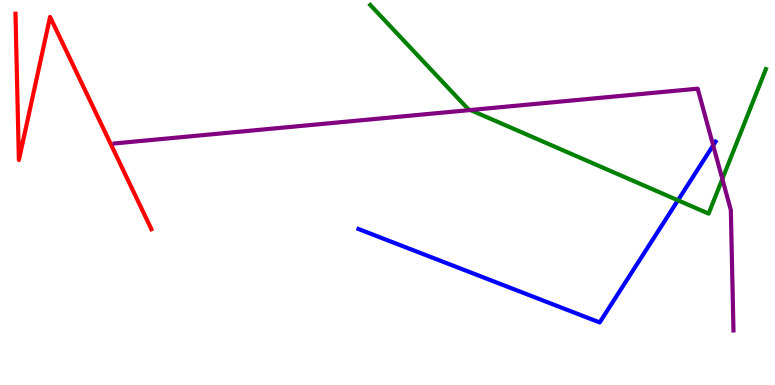[{'lines': ['blue', 'red'], 'intersections': []}, {'lines': ['green', 'red'], 'intersections': []}, {'lines': ['purple', 'red'], 'intersections': []}, {'lines': ['blue', 'green'], 'intersections': [{'x': 8.75, 'y': 4.8}]}, {'lines': ['blue', 'purple'], 'intersections': [{'x': 9.2, 'y': 6.22}]}, {'lines': ['green', 'purple'], 'intersections': [{'x': 6.07, 'y': 7.14}, {'x': 9.32, 'y': 5.35}]}]